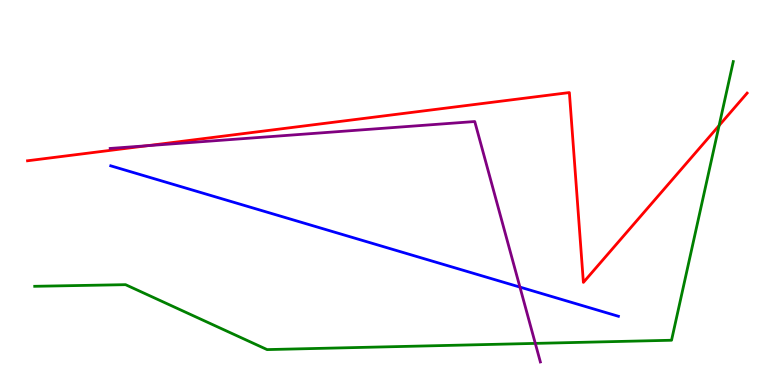[{'lines': ['blue', 'red'], 'intersections': []}, {'lines': ['green', 'red'], 'intersections': [{'x': 9.28, 'y': 6.74}]}, {'lines': ['purple', 'red'], 'intersections': [{'x': 1.9, 'y': 6.22}]}, {'lines': ['blue', 'green'], 'intersections': []}, {'lines': ['blue', 'purple'], 'intersections': [{'x': 6.71, 'y': 2.54}]}, {'lines': ['green', 'purple'], 'intersections': [{'x': 6.91, 'y': 1.08}]}]